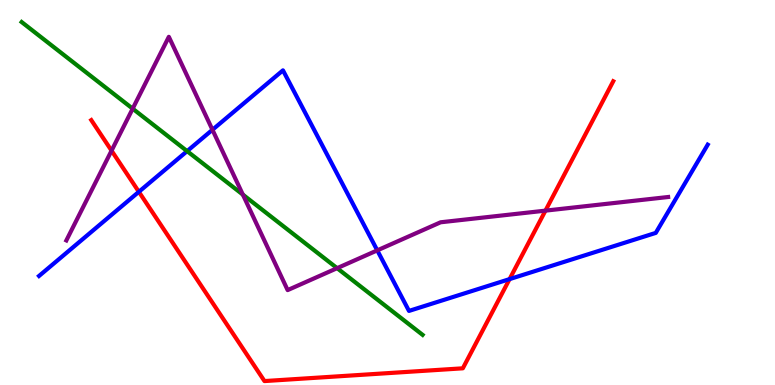[{'lines': ['blue', 'red'], 'intersections': [{'x': 1.79, 'y': 5.02}, {'x': 6.58, 'y': 2.75}]}, {'lines': ['green', 'red'], 'intersections': []}, {'lines': ['purple', 'red'], 'intersections': [{'x': 1.44, 'y': 6.09}, {'x': 7.04, 'y': 4.53}]}, {'lines': ['blue', 'green'], 'intersections': [{'x': 2.41, 'y': 6.07}]}, {'lines': ['blue', 'purple'], 'intersections': [{'x': 2.74, 'y': 6.63}, {'x': 4.87, 'y': 3.5}]}, {'lines': ['green', 'purple'], 'intersections': [{'x': 1.71, 'y': 7.18}, {'x': 3.13, 'y': 4.94}, {'x': 4.35, 'y': 3.03}]}]